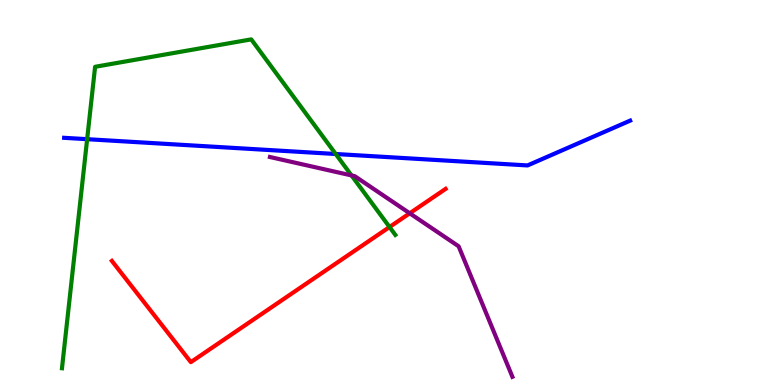[{'lines': ['blue', 'red'], 'intersections': []}, {'lines': ['green', 'red'], 'intersections': [{'x': 5.03, 'y': 4.1}]}, {'lines': ['purple', 'red'], 'intersections': [{'x': 5.29, 'y': 4.46}]}, {'lines': ['blue', 'green'], 'intersections': [{'x': 1.12, 'y': 6.38}, {'x': 4.33, 'y': 6.0}]}, {'lines': ['blue', 'purple'], 'intersections': []}, {'lines': ['green', 'purple'], 'intersections': [{'x': 4.54, 'y': 5.44}]}]